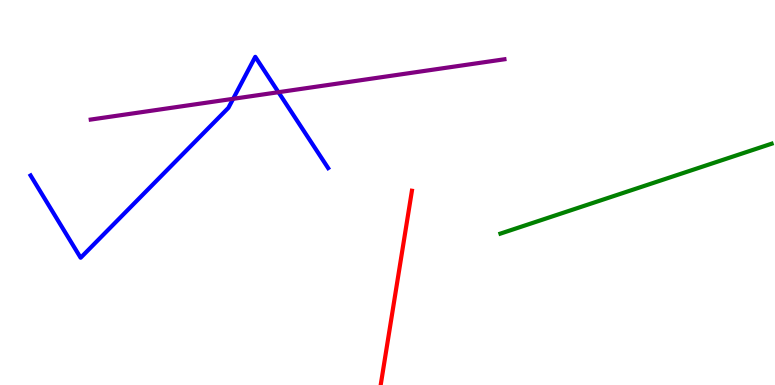[{'lines': ['blue', 'red'], 'intersections': []}, {'lines': ['green', 'red'], 'intersections': []}, {'lines': ['purple', 'red'], 'intersections': []}, {'lines': ['blue', 'green'], 'intersections': []}, {'lines': ['blue', 'purple'], 'intersections': [{'x': 3.01, 'y': 7.43}, {'x': 3.59, 'y': 7.6}]}, {'lines': ['green', 'purple'], 'intersections': []}]